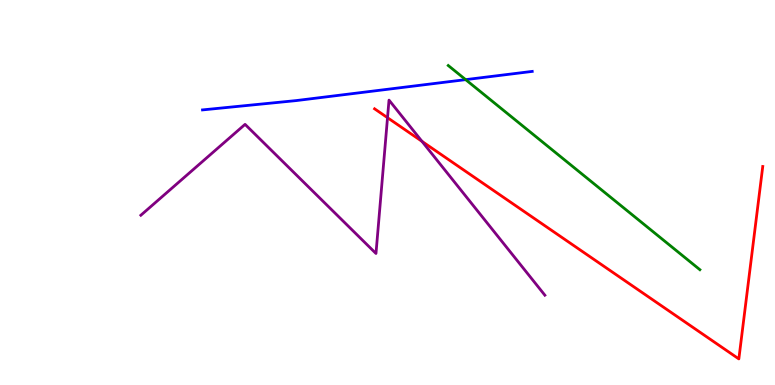[{'lines': ['blue', 'red'], 'intersections': []}, {'lines': ['green', 'red'], 'intersections': []}, {'lines': ['purple', 'red'], 'intersections': [{'x': 5.0, 'y': 6.94}, {'x': 5.44, 'y': 6.33}]}, {'lines': ['blue', 'green'], 'intersections': [{'x': 6.01, 'y': 7.93}]}, {'lines': ['blue', 'purple'], 'intersections': []}, {'lines': ['green', 'purple'], 'intersections': []}]